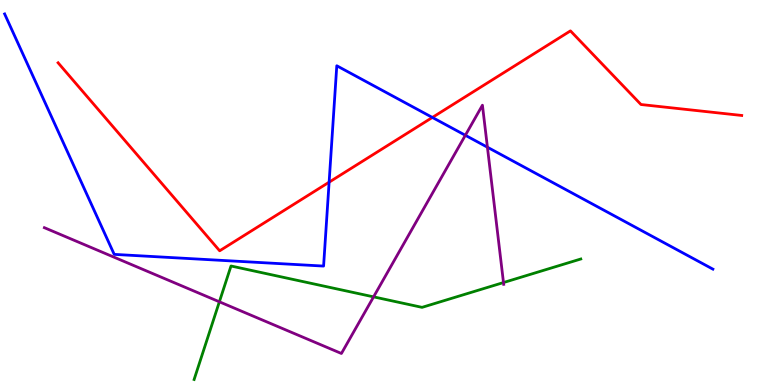[{'lines': ['blue', 'red'], 'intersections': [{'x': 4.25, 'y': 5.27}, {'x': 5.58, 'y': 6.95}]}, {'lines': ['green', 'red'], 'intersections': []}, {'lines': ['purple', 'red'], 'intersections': []}, {'lines': ['blue', 'green'], 'intersections': []}, {'lines': ['blue', 'purple'], 'intersections': [{'x': 6.0, 'y': 6.49}, {'x': 6.29, 'y': 6.18}]}, {'lines': ['green', 'purple'], 'intersections': [{'x': 2.83, 'y': 2.16}, {'x': 4.82, 'y': 2.29}, {'x': 6.5, 'y': 2.66}]}]